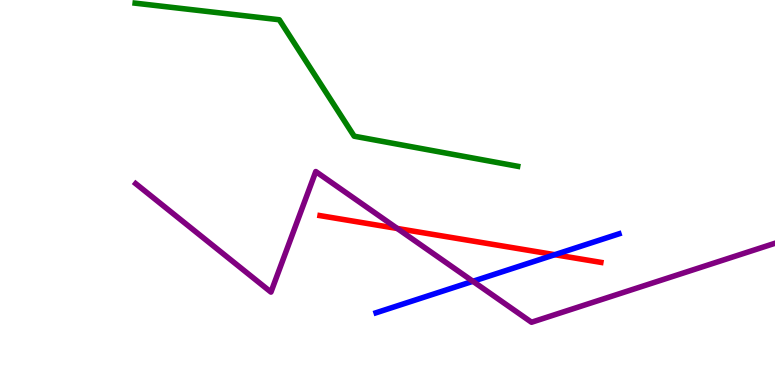[{'lines': ['blue', 'red'], 'intersections': [{'x': 7.16, 'y': 3.38}]}, {'lines': ['green', 'red'], 'intersections': []}, {'lines': ['purple', 'red'], 'intersections': [{'x': 5.13, 'y': 4.07}]}, {'lines': ['blue', 'green'], 'intersections': []}, {'lines': ['blue', 'purple'], 'intersections': [{'x': 6.1, 'y': 2.69}]}, {'lines': ['green', 'purple'], 'intersections': []}]